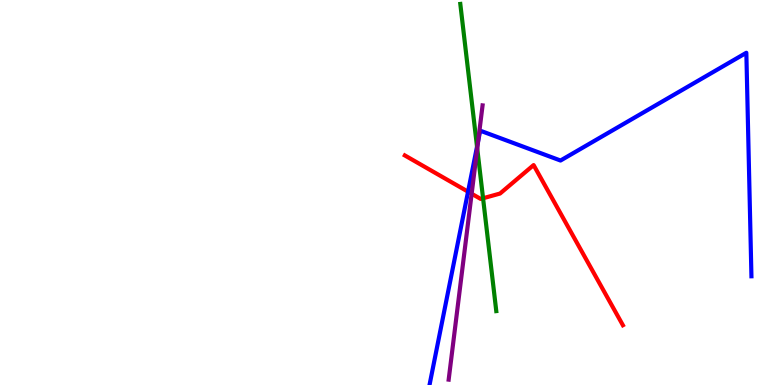[{'lines': ['blue', 'red'], 'intersections': [{'x': 6.04, 'y': 5.02}]}, {'lines': ['green', 'red'], 'intersections': [{'x': 6.23, 'y': 4.85}]}, {'lines': ['purple', 'red'], 'intersections': [{'x': 6.09, 'y': 4.97}]}, {'lines': ['blue', 'green'], 'intersections': [{'x': 6.16, 'y': 6.19}]}, {'lines': ['blue', 'purple'], 'intersections': [{'x': 6.17, 'y': 6.34}]}, {'lines': ['green', 'purple'], 'intersections': [{'x': 6.16, 'y': 6.14}]}]